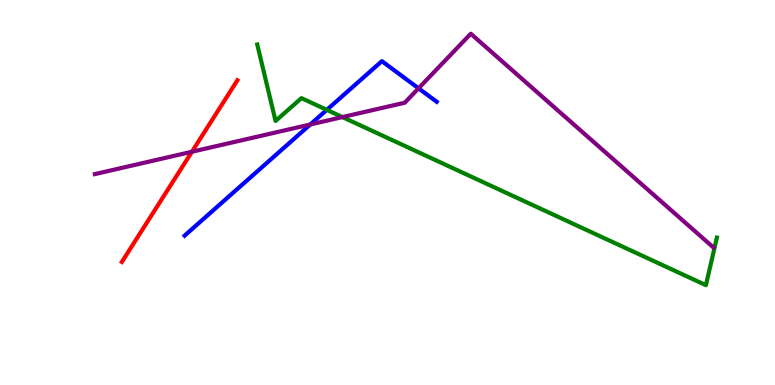[{'lines': ['blue', 'red'], 'intersections': []}, {'lines': ['green', 'red'], 'intersections': []}, {'lines': ['purple', 'red'], 'intersections': [{'x': 2.48, 'y': 6.06}]}, {'lines': ['blue', 'green'], 'intersections': [{'x': 4.22, 'y': 7.15}]}, {'lines': ['blue', 'purple'], 'intersections': [{'x': 4.0, 'y': 6.77}, {'x': 5.4, 'y': 7.71}]}, {'lines': ['green', 'purple'], 'intersections': [{'x': 4.42, 'y': 6.96}]}]